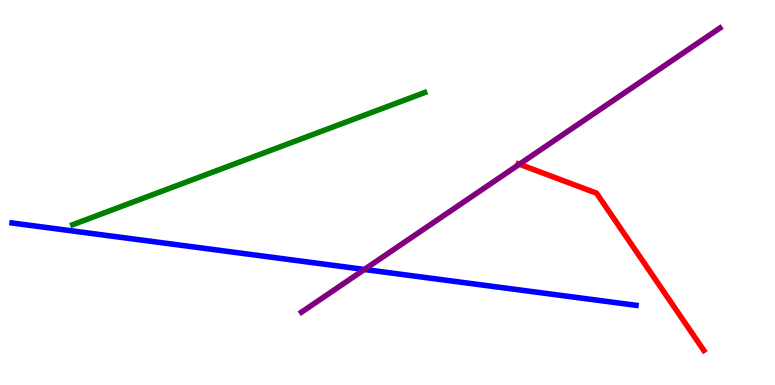[{'lines': ['blue', 'red'], 'intersections': []}, {'lines': ['green', 'red'], 'intersections': []}, {'lines': ['purple', 'red'], 'intersections': [{'x': 6.7, 'y': 5.73}]}, {'lines': ['blue', 'green'], 'intersections': []}, {'lines': ['blue', 'purple'], 'intersections': [{'x': 4.7, 'y': 3.0}]}, {'lines': ['green', 'purple'], 'intersections': []}]